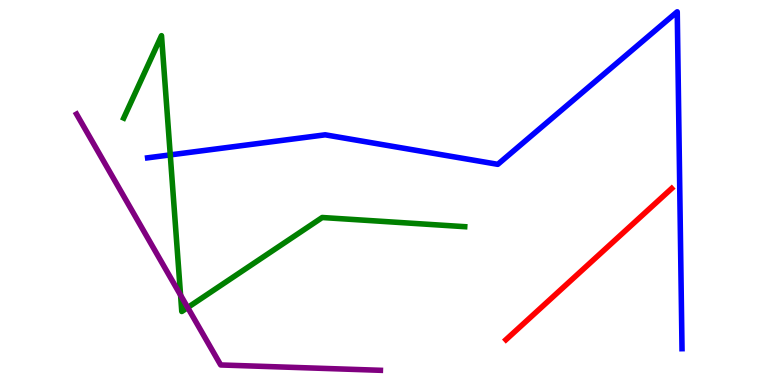[{'lines': ['blue', 'red'], 'intersections': []}, {'lines': ['green', 'red'], 'intersections': []}, {'lines': ['purple', 'red'], 'intersections': []}, {'lines': ['blue', 'green'], 'intersections': [{'x': 2.2, 'y': 5.98}]}, {'lines': ['blue', 'purple'], 'intersections': []}, {'lines': ['green', 'purple'], 'intersections': [{'x': 2.33, 'y': 2.33}, {'x': 2.42, 'y': 2.01}]}]